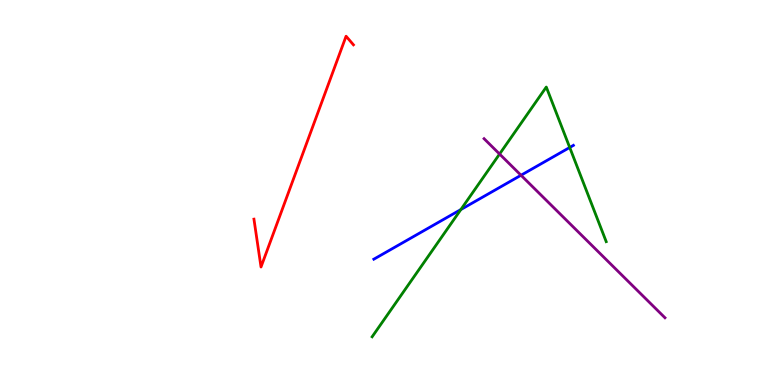[{'lines': ['blue', 'red'], 'intersections': []}, {'lines': ['green', 'red'], 'intersections': []}, {'lines': ['purple', 'red'], 'intersections': []}, {'lines': ['blue', 'green'], 'intersections': [{'x': 5.95, 'y': 4.56}, {'x': 7.35, 'y': 6.17}]}, {'lines': ['blue', 'purple'], 'intersections': [{'x': 6.72, 'y': 5.45}]}, {'lines': ['green', 'purple'], 'intersections': [{'x': 6.45, 'y': 6.0}]}]